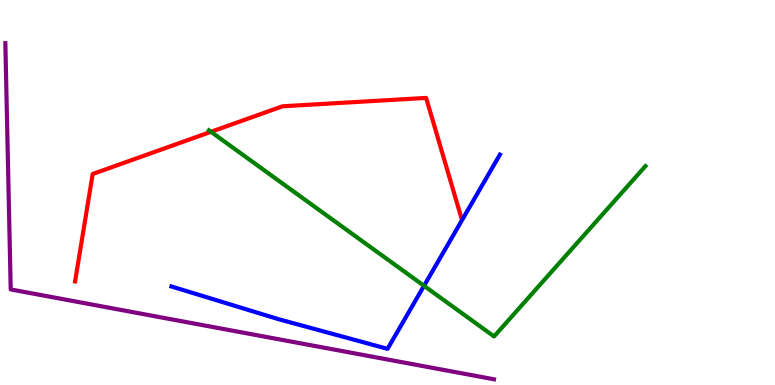[{'lines': ['blue', 'red'], 'intersections': []}, {'lines': ['green', 'red'], 'intersections': [{'x': 2.72, 'y': 6.58}]}, {'lines': ['purple', 'red'], 'intersections': []}, {'lines': ['blue', 'green'], 'intersections': [{'x': 5.47, 'y': 2.58}]}, {'lines': ['blue', 'purple'], 'intersections': []}, {'lines': ['green', 'purple'], 'intersections': []}]